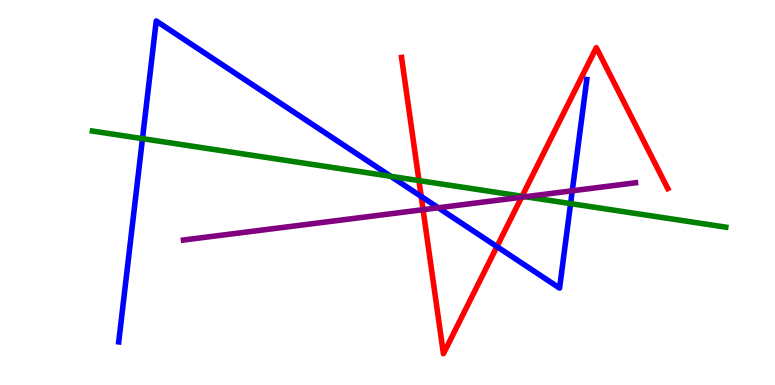[{'lines': ['blue', 'red'], 'intersections': [{'x': 5.43, 'y': 4.9}, {'x': 6.41, 'y': 3.59}]}, {'lines': ['green', 'red'], 'intersections': [{'x': 5.41, 'y': 5.31}, {'x': 6.74, 'y': 4.9}]}, {'lines': ['purple', 'red'], 'intersections': [{'x': 5.46, 'y': 4.55}, {'x': 6.73, 'y': 4.88}]}, {'lines': ['blue', 'green'], 'intersections': [{'x': 1.84, 'y': 6.4}, {'x': 5.04, 'y': 5.42}, {'x': 7.36, 'y': 4.71}]}, {'lines': ['blue', 'purple'], 'intersections': [{'x': 5.66, 'y': 4.6}, {'x': 7.38, 'y': 5.04}]}, {'lines': ['green', 'purple'], 'intersections': [{'x': 6.78, 'y': 4.89}]}]